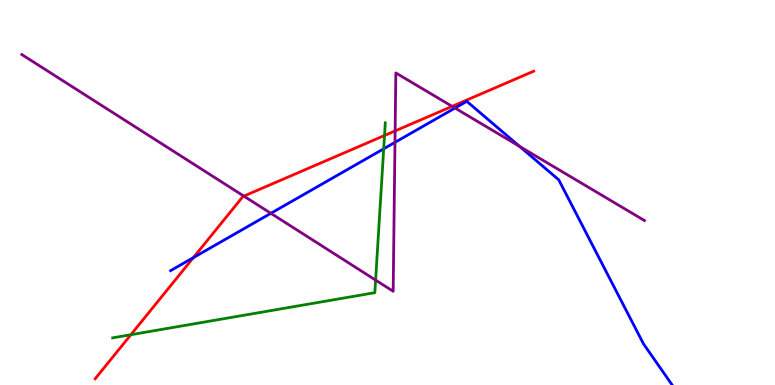[{'lines': ['blue', 'red'], 'intersections': [{'x': 2.5, 'y': 3.31}]}, {'lines': ['green', 'red'], 'intersections': [{'x': 1.69, 'y': 1.31}, {'x': 4.96, 'y': 6.48}]}, {'lines': ['purple', 'red'], 'intersections': [{'x': 3.15, 'y': 4.91}, {'x': 5.1, 'y': 6.6}, {'x': 5.83, 'y': 7.24}]}, {'lines': ['blue', 'green'], 'intersections': [{'x': 4.95, 'y': 6.13}]}, {'lines': ['blue', 'purple'], 'intersections': [{'x': 3.49, 'y': 4.46}, {'x': 5.1, 'y': 6.3}, {'x': 5.87, 'y': 7.19}, {'x': 6.7, 'y': 6.2}]}, {'lines': ['green', 'purple'], 'intersections': [{'x': 4.85, 'y': 2.72}]}]